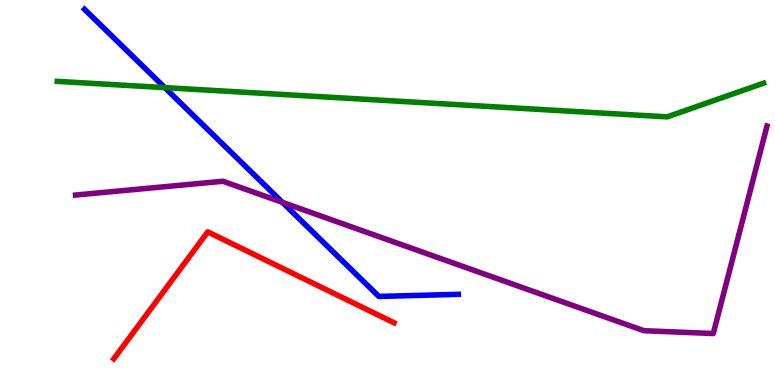[{'lines': ['blue', 'red'], 'intersections': []}, {'lines': ['green', 'red'], 'intersections': []}, {'lines': ['purple', 'red'], 'intersections': []}, {'lines': ['blue', 'green'], 'intersections': [{'x': 2.13, 'y': 7.72}]}, {'lines': ['blue', 'purple'], 'intersections': [{'x': 3.64, 'y': 4.74}]}, {'lines': ['green', 'purple'], 'intersections': []}]